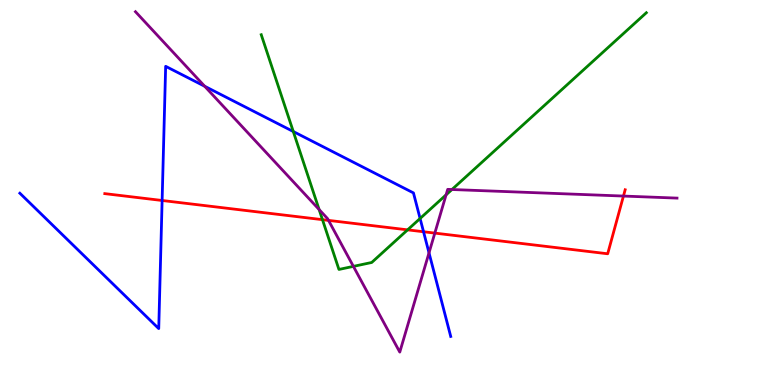[{'lines': ['blue', 'red'], 'intersections': [{'x': 2.09, 'y': 4.79}, {'x': 5.46, 'y': 3.98}]}, {'lines': ['green', 'red'], 'intersections': [{'x': 4.16, 'y': 4.29}, {'x': 5.26, 'y': 4.03}]}, {'lines': ['purple', 'red'], 'intersections': [{'x': 4.24, 'y': 4.28}, {'x': 5.61, 'y': 3.95}, {'x': 8.04, 'y': 4.91}]}, {'lines': ['blue', 'green'], 'intersections': [{'x': 3.78, 'y': 6.58}, {'x': 5.42, 'y': 4.33}]}, {'lines': ['blue', 'purple'], 'intersections': [{'x': 2.64, 'y': 7.76}, {'x': 5.54, 'y': 3.43}]}, {'lines': ['green', 'purple'], 'intersections': [{'x': 4.12, 'y': 4.56}, {'x': 4.56, 'y': 3.08}, {'x': 5.76, 'y': 4.94}, {'x': 5.83, 'y': 5.08}]}]